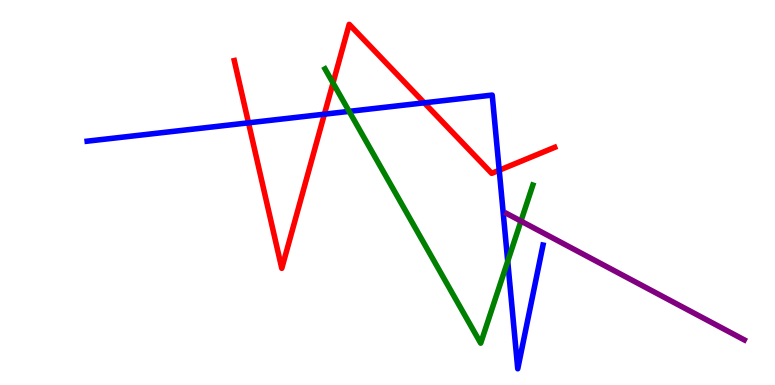[{'lines': ['blue', 'red'], 'intersections': [{'x': 3.21, 'y': 6.81}, {'x': 4.19, 'y': 7.03}, {'x': 5.47, 'y': 7.33}, {'x': 6.44, 'y': 5.58}]}, {'lines': ['green', 'red'], 'intersections': [{'x': 4.3, 'y': 7.85}]}, {'lines': ['purple', 'red'], 'intersections': []}, {'lines': ['blue', 'green'], 'intersections': [{'x': 4.51, 'y': 7.11}, {'x': 6.55, 'y': 3.21}]}, {'lines': ['blue', 'purple'], 'intersections': []}, {'lines': ['green', 'purple'], 'intersections': [{'x': 6.72, 'y': 4.26}]}]